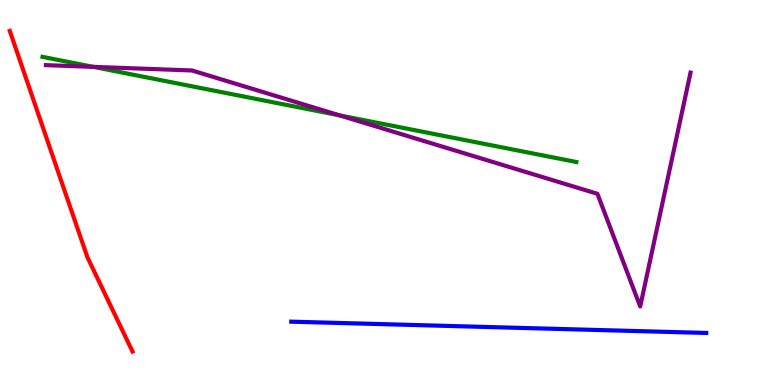[{'lines': ['blue', 'red'], 'intersections': []}, {'lines': ['green', 'red'], 'intersections': []}, {'lines': ['purple', 'red'], 'intersections': []}, {'lines': ['blue', 'green'], 'intersections': []}, {'lines': ['blue', 'purple'], 'intersections': []}, {'lines': ['green', 'purple'], 'intersections': [{'x': 1.2, 'y': 8.26}, {'x': 4.38, 'y': 7.0}]}]